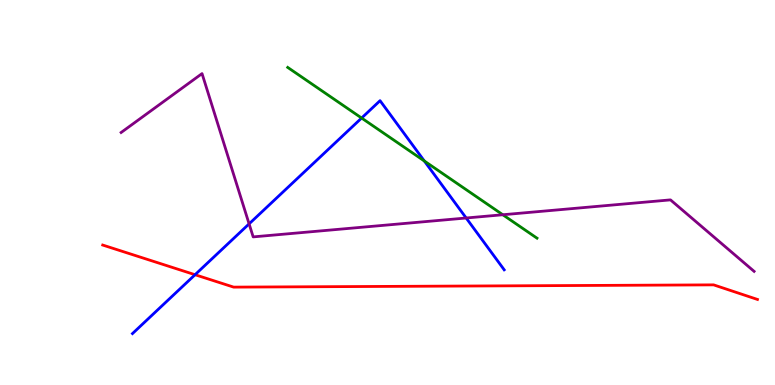[{'lines': ['blue', 'red'], 'intersections': [{'x': 2.52, 'y': 2.86}]}, {'lines': ['green', 'red'], 'intersections': []}, {'lines': ['purple', 'red'], 'intersections': []}, {'lines': ['blue', 'green'], 'intersections': [{'x': 4.67, 'y': 6.93}, {'x': 5.48, 'y': 5.82}]}, {'lines': ['blue', 'purple'], 'intersections': [{'x': 3.21, 'y': 4.19}, {'x': 6.01, 'y': 4.34}]}, {'lines': ['green', 'purple'], 'intersections': [{'x': 6.49, 'y': 4.42}]}]